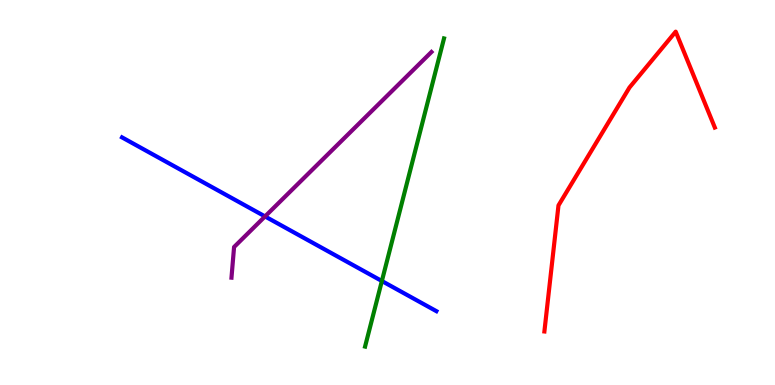[{'lines': ['blue', 'red'], 'intersections': []}, {'lines': ['green', 'red'], 'intersections': []}, {'lines': ['purple', 'red'], 'intersections': []}, {'lines': ['blue', 'green'], 'intersections': [{'x': 4.93, 'y': 2.7}]}, {'lines': ['blue', 'purple'], 'intersections': [{'x': 3.42, 'y': 4.38}]}, {'lines': ['green', 'purple'], 'intersections': []}]